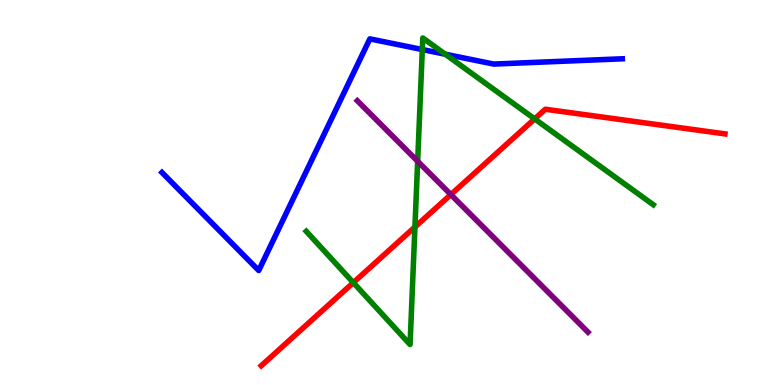[{'lines': ['blue', 'red'], 'intersections': []}, {'lines': ['green', 'red'], 'intersections': [{'x': 4.56, 'y': 2.66}, {'x': 5.35, 'y': 4.1}, {'x': 6.9, 'y': 6.91}]}, {'lines': ['purple', 'red'], 'intersections': [{'x': 5.82, 'y': 4.95}]}, {'lines': ['blue', 'green'], 'intersections': [{'x': 5.45, 'y': 8.71}, {'x': 5.75, 'y': 8.59}]}, {'lines': ['blue', 'purple'], 'intersections': []}, {'lines': ['green', 'purple'], 'intersections': [{'x': 5.39, 'y': 5.81}]}]